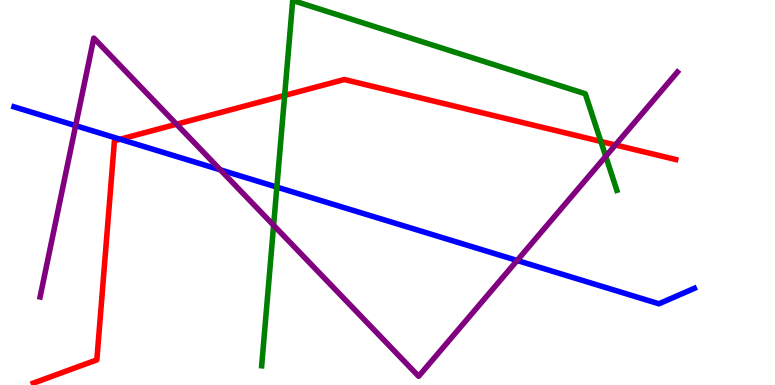[{'lines': ['blue', 'red'], 'intersections': [{'x': 1.55, 'y': 6.38}]}, {'lines': ['green', 'red'], 'intersections': [{'x': 3.67, 'y': 7.52}, {'x': 7.75, 'y': 6.33}]}, {'lines': ['purple', 'red'], 'intersections': [{'x': 2.28, 'y': 6.77}, {'x': 7.94, 'y': 6.23}]}, {'lines': ['blue', 'green'], 'intersections': [{'x': 3.57, 'y': 5.14}]}, {'lines': ['blue', 'purple'], 'intersections': [{'x': 0.976, 'y': 6.74}, {'x': 2.84, 'y': 5.59}, {'x': 6.67, 'y': 3.23}]}, {'lines': ['green', 'purple'], 'intersections': [{'x': 3.53, 'y': 4.15}, {'x': 7.82, 'y': 5.94}]}]